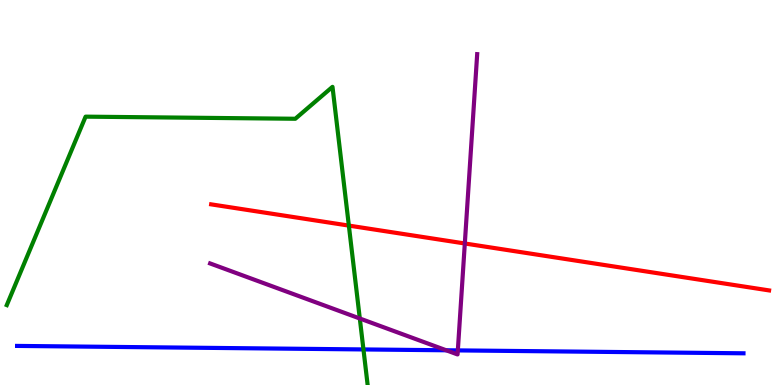[{'lines': ['blue', 'red'], 'intersections': []}, {'lines': ['green', 'red'], 'intersections': [{'x': 4.5, 'y': 4.14}]}, {'lines': ['purple', 'red'], 'intersections': [{'x': 6.0, 'y': 3.68}]}, {'lines': ['blue', 'green'], 'intersections': [{'x': 4.69, 'y': 0.924}]}, {'lines': ['blue', 'purple'], 'intersections': [{'x': 5.76, 'y': 0.902}, {'x': 5.91, 'y': 0.899}]}, {'lines': ['green', 'purple'], 'intersections': [{'x': 4.64, 'y': 1.73}]}]